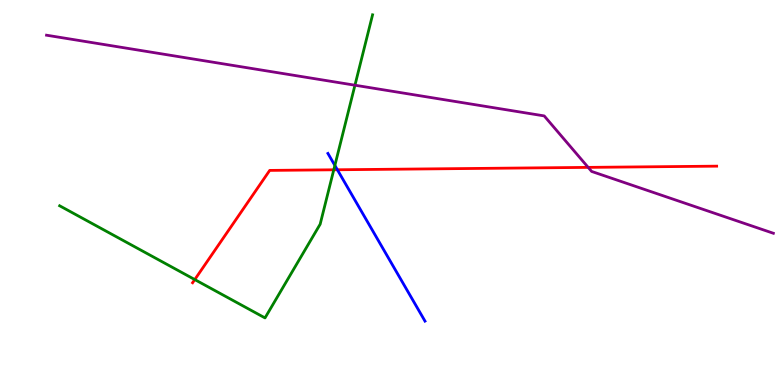[{'lines': ['blue', 'red'], 'intersections': [{'x': 4.35, 'y': 5.59}]}, {'lines': ['green', 'red'], 'intersections': [{'x': 2.51, 'y': 2.74}, {'x': 4.31, 'y': 5.59}]}, {'lines': ['purple', 'red'], 'intersections': [{'x': 7.59, 'y': 5.65}]}, {'lines': ['blue', 'green'], 'intersections': [{'x': 4.32, 'y': 5.7}]}, {'lines': ['blue', 'purple'], 'intersections': []}, {'lines': ['green', 'purple'], 'intersections': [{'x': 4.58, 'y': 7.79}]}]